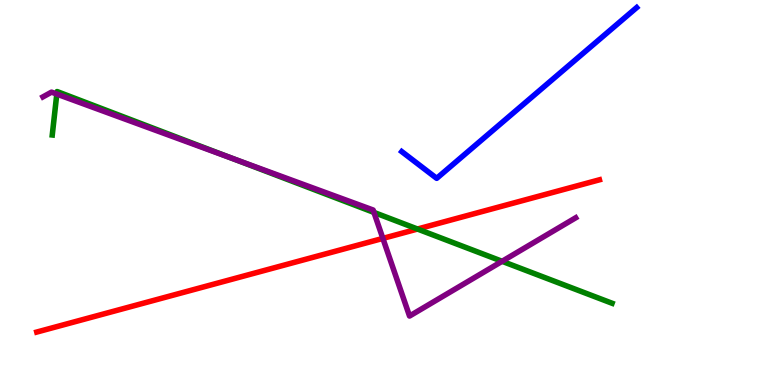[{'lines': ['blue', 'red'], 'intersections': []}, {'lines': ['green', 'red'], 'intersections': [{'x': 5.39, 'y': 4.05}]}, {'lines': ['purple', 'red'], 'intersections': [{'x': 4.94, 'y': 3.81}]}, {'lines': ['blue', 'green'], 'intersections': []}, {'lines': ['blue', 'purple'], 'intersections': []}, {'lines': ['green', 'purple'], 'intersections': [{'x': 0.733, 'y': 7.56}, {'x': 3.0, 'y': 5.88}, {'x': 4.83, 'y': 4.48}, {'x': 6.48, 'y': 3.21}]}]